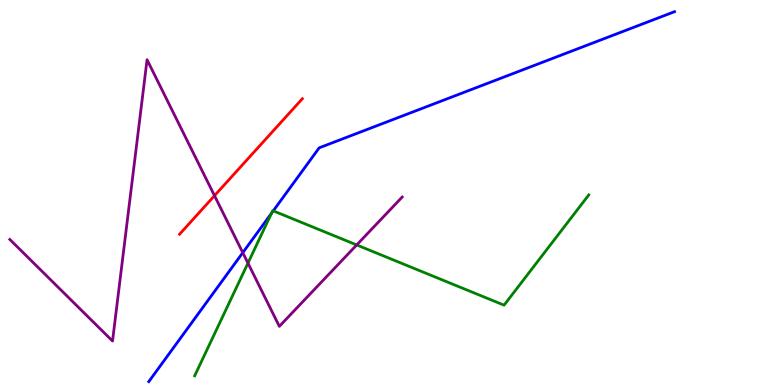[{'lines': ['blue', 'red'], 'intersections': []}, {'lines': ['green', 'red'], 'intersections': []}, {'lines': ['purple', 'red'], 'intersections': [{'x': 2.77, 'y': 4.92}]}, {'lines': ['blue', 'green'], 'intersections': [{'x': 3.5, 'y': 4.46}, {'x': 3.53, 'y': 4.52}]}, {'lines': ['blue', 'purple'], 'intersections': [{'x': 3.13, 'y': 3.44}]}, {'lines': ['green', 'purple'], 'intersections': [{'x': 3.2, 'y': 3.17}, {'x': 4.6, 'y': 3.64}]}]